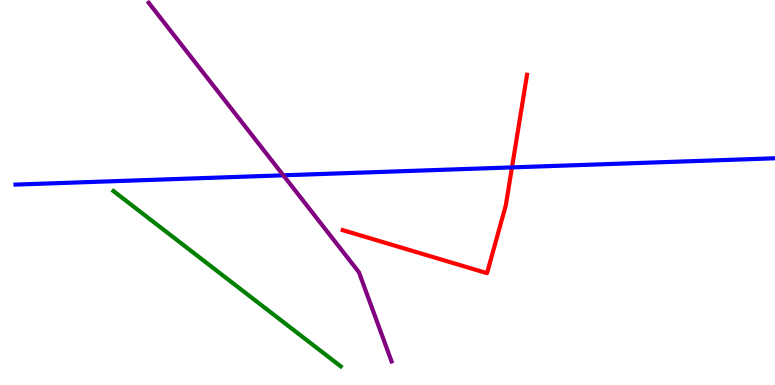[{'lines': ['blue', 'red'], 'intersections': [{'x': 6.61, 'y': 5.65}]}, {'lines': ['green', 'red'], 'intersections': []}, {'lines': ['purple', 'red'], 'intersections': []}, {'lines': ['blue', 'green'], 'intersections': []}, {'lines': ['blue', 'purple'], 'intersections': [{'x': 3.66, 'y': 5.45}]}, {'lines': ['green', 'purple'], 'intersections': []}]